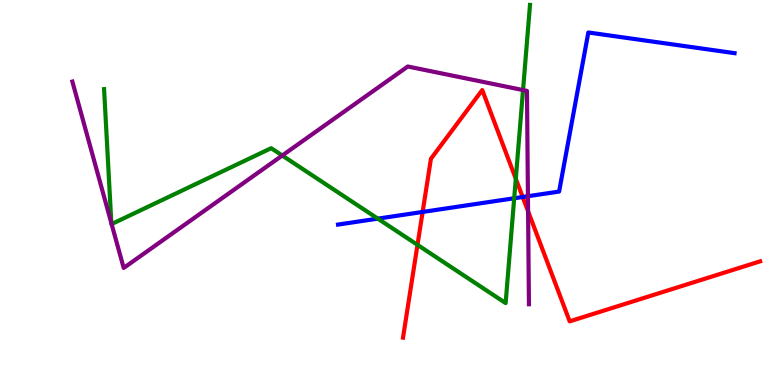[{'lines': ['blue', 'red'], 'intersections': [{'x': 5.45, 'y': 4.49}, {'x': 6.74, 'y': 4.88}]}, {'lines': ['green', 'red'], 'intersections': [{'x': 5.39, 'y': 3.64}, {'x': 6.66, 'y': 5.36}]}, {'lines': ['purple', 'red'], 'intersections': [{'x': 6.81, 'y': 4.51}]}, {'lines': ['blue', 'green'], 'intersections': [{'x': 4.87, 'y': 4.32}, {'x': 6.63, 'y': 4.85}]}, {'lines': ['blue', 'purple'], 'intersections': [{'x': 6.81, 'y': 4.9}]}, {'lines': ['green', 'purple'], 'intersections': [{'x': 1.44, 'y': 4.2}, {'x': 1.44, 'y': 4.18}, {'x': 3.64, 'y': 5.96}, {'x': 6.75, 'y': 7.66}]}]